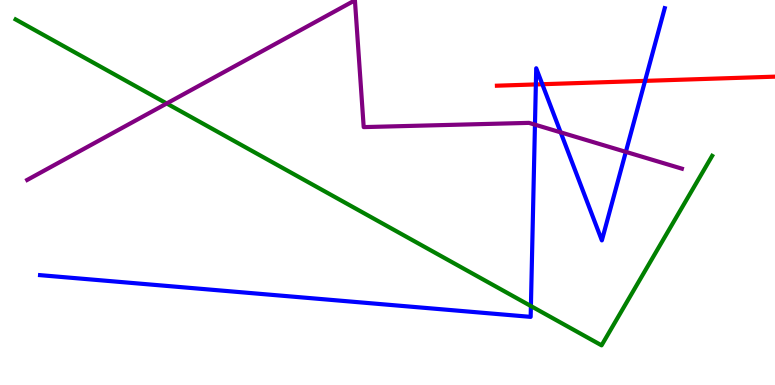[{'lines': ['blue', 'red'], 'intersections': [{'x': 6.91, 'y': 7.81}, {'x': 7.0, 'y': 7.81}, {'x': 8.32, 'y': 7.9}]}, {'lines': ['green', 'red'], 'intersections': []}, {'lines': ['purple', 'red'], 'intersections': []}, {'lines': ['blue', 'green'], 'intersections': [{'x': 6.85, 'y': 2.05}]}, {'lines': ['blue', 'purple'], 'intersections': [{'x': 6.9, 'y': 6.76}, {'x': 7.23, 'y': 6.56}, {'x': 8.08, 'y': 6.06}]}, {'lines': ['green', 'purple'], 'intersections': [{'x': 2.15, 'y': 7.31}]}]